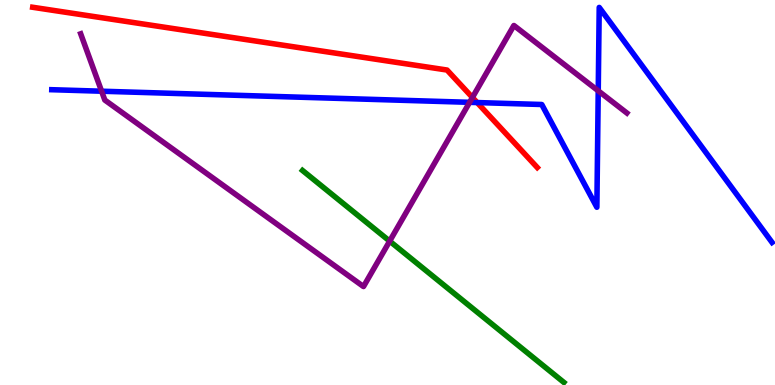[{'lines': ['blue', 'red'], 'intersections': [{'x': 6.16, 'y': 7.34}]}, {'lines': ['green', 'red'], 'intersections': []}, {'lines': ['purple', 'red'], 'intersections': [{'x': 6.1, 'y': 7.47}]}, {'lines': ['blue', 'green'], 'intersections': []}, {'lines': ['blue', 'purple'], 'intersections': [{'x': 1.31, 'y': 7.63}, {'x': 6.06, 'y': 7.34}, {'x': 7.72, 'y': 7.64}]}, {'lines': ['green', 'purple'], 'intersections': [{'x': 5.03, 'y': 3.74}]}]